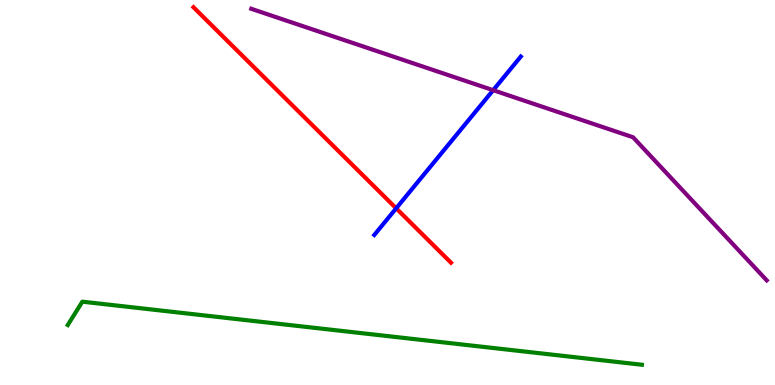[{'lines': ['blue', 'red'], 'intersections': [{'x': 5.11, 'y': 4.59}]}, {'lines': ['green', 'red'], 'intersections': []}, {'lines': ['purple', 'red'], 'intersections': []}, {'lines': ['blue', 'green'], 'intersections': []}, {'lines': ['blue', 'purple'], 'intersections': [{'x': 6.36, 'y': 7.66}]}, {'lines': ['green', 'purple'], 'intersections': []}]